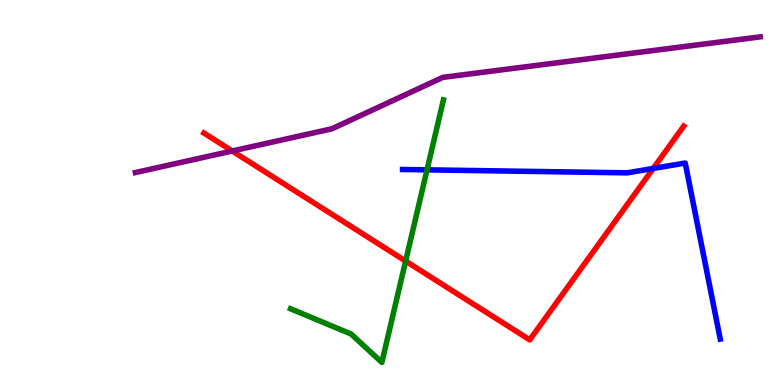[{'lines': ['blue', 'red'], 'intersections': [{'x': 8.43, 'y': 5.62}]}, {'lines': ['green', 'red'], 'intersections': [{'x': 5.23, 'y': 3.22}]}, {'lines': ['purple', 'red'], 'intersections': [{'x': 3.0, 'y': 6.08}]}, {'lines': ['blue', 'green'], 'intersections': [{'x': 5.51, 'y': 5.59}]}, {'lines': ['blue', 'purple'], 'intersections': []}, {'lines': ['green', 'purple'], 'intersections': []}]